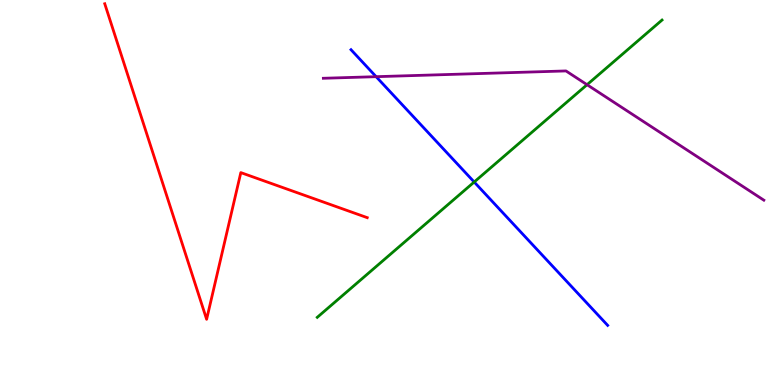[{'lines': ['blue', 'red'], 'intersections': []}, {'lines': ['green', 'red'], 'intersections': []}, {'lines': ['purple', 'red'], 'intersections': []}, {'lines': ['blue', 'green'], 'intersections': [{'x': 6.12, 'y': 5.27}]}, {'lines': ['blue', 'purple'], 'intersections': [{'x': 4.85, 'y': 8.01}]}, {'lines': ['green', 'purple'], 'intersections': [{'x': 7.57, 'y': 7.8}]}]